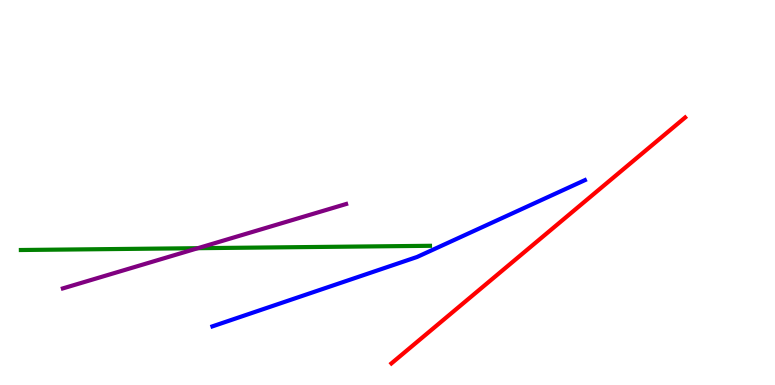[{'lines': ['blue', 'red'], 'intersections': []}, {'lines': ['green', 'red'], 'intersections': []}, {'lines': ['purple', 'red'], 'intersections': []}, {'lines': ['blue', 'green'], 'intersections': []}, {'lines': ['blue', 'purple'], 'intersections': []}, {'lines': ['green', 'purple'], 'intersections': [{'x': 2.55, 'y': 3.55}]}]